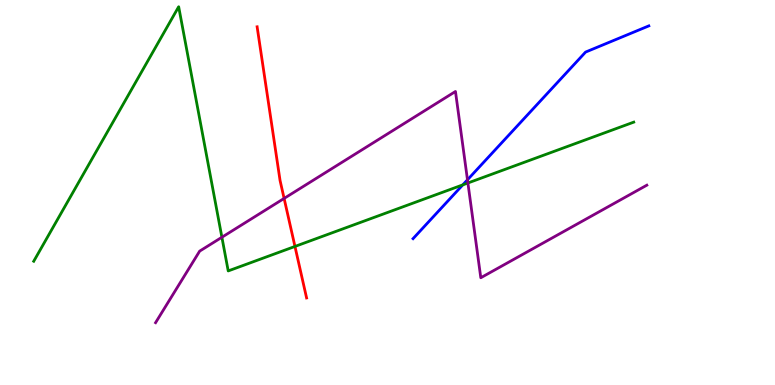[{'lines': ['blue', 'red'], 'intersections': []}, {'lines': ['green', 'red'], 'intersections': [{'x': 3.81, 'y': 3.6}]}, {'lines': ['purple', 'red'], 'intersections': [{'x': 3.67, 'y': 4.85}]}, {'lines': ['blue', 'green'], 'intersections': [{'x': 5.97, 'y': 5.2}]}, {'lines': ['blue', 'purple'], 'intersections': [{'x': 6.03, 'y': 5.33}]}, {'lines': ['green', 'purple'], 'intersections': [{'x': 2.86, 'y': 3.84}, {'x': 6.04, 'y': 5.25}]}]